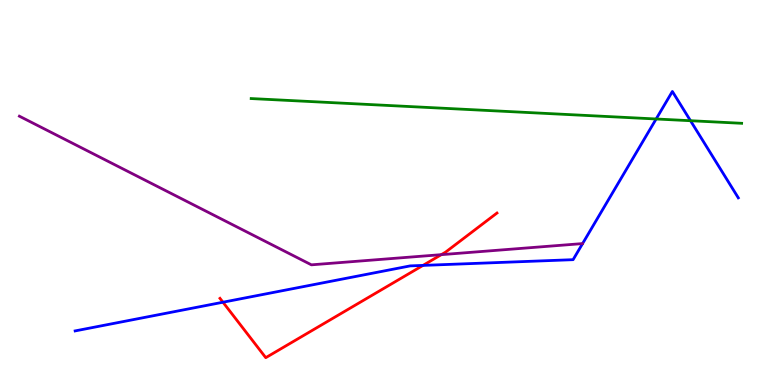[{'lines': ['blue', 'red'], 'intersections': [{'x': 2.88, 'y': 2.15}, {'x': 5.46, 'y': 3.11}]}, {'lines': ['green', 'red'], 'intersections': []}, {'lines': ['purple', 'red'], 'intersections': [{'x': 5.69, 'y': 3.39}]}, {'lines': ['blue', 'green'], 'intersections': [{'x': 8.47, 'y': 6.91}, {'x': 8.91, 'y': 6.86}]}, {'lines': ['blue', 'purple'], 'intersections': []}, {'lines': ['green', 'purple'], 'intersections': []}]